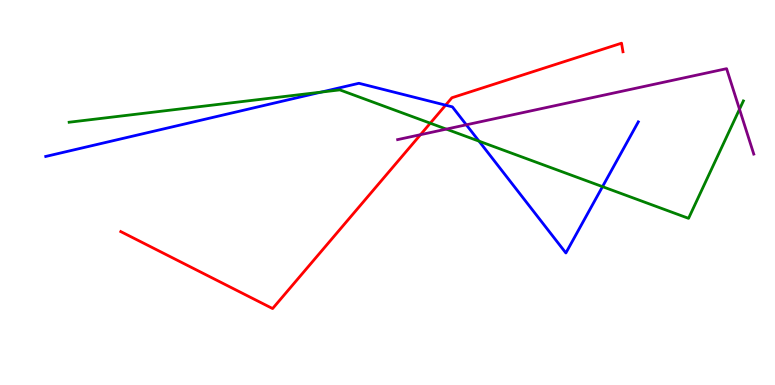[{'lines': ['blue', 'red'], 'intersections': [{'x': 5.75, 'y': 7.27}]}, {'lines': ['green', 'red'], 'intersections': [{'x': 5.55, 'y': 6.8}]}, {'lines': ['purple', 'red'], 'intersections': [{'x': 5.43, 'y': 6.5}]}, {'lines': ['blue', 'green'], 'intersections': [{'x': 4.14, 'y': 7.61}, {'x': 6.18, 'y': 6.33}, {'x': 7.77, 'y': 5.15}]}, {'lines': ['blue', 'purple'], 'intersections': [{'x': 6.02, 'y': 6.76}]}, {'lines': ['green', 'purple'], 'intersections': [{'x': 5.76, 'y': 6.65}, {'x': 9.54, 'y': 7.16}]}]